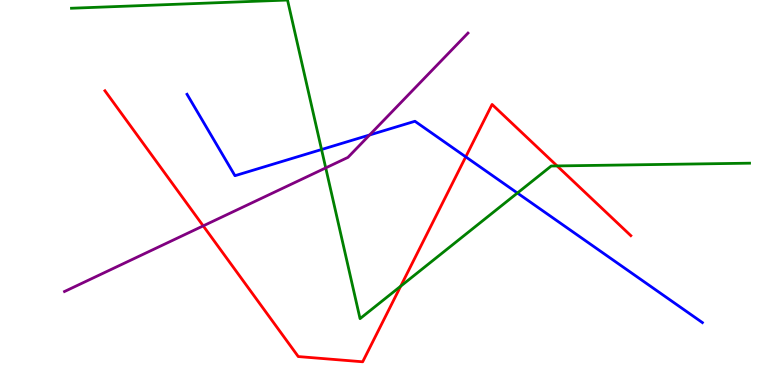[{'lines': ['blue', 'red'], 'intersections': [{'x': 6.01, 'y': 5.93}]}, {'lines': ['green', 'red'], 'intersections': [{'x': 5.17, 'y': 2.57}, {'x': 7.19, 'y': 5.69}]}, {'lines': ['purple', 'red'], 'intersections': [{'x': 2.62, 'y': 4.13}]}, {'lines': ['blue', 'green'], 'intersections': [{'x': 4.15, 'y': 6.12}, {'x': 6.68, 'y': 4.99}]}, {'lines': ['blue', 'purple'], 'intersections': [{'x': 4.77, 'y': 6.49}]}, {'lines': ['green', 'purple'], 'intersections': [{'x': 4.2, 'y': 5.64}]}]